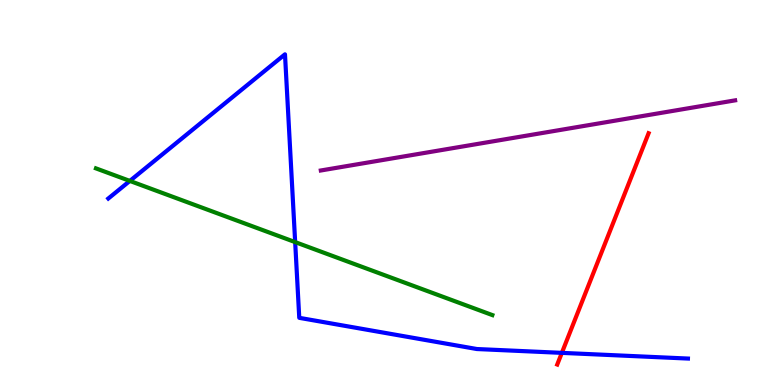[{'lines': ['blue', 'red'], 'intersections': [{'x': 7.25, 'y': 0.835}]}, {'lines': ['green', 'red'], 'intersections': []}, {'lines': ['purple', 'red'], 'intersections': []}, {'lines': ['blue', 'green'], 'intersections': [{'x': 1.68, 'y': 5.3}, {'x': 3.81, 'y': 3.71}]}, {'lines': ['blue', 'purple'], 'intersections': []}, {'lines': ['green', 'purple'], 'intersections': []}]